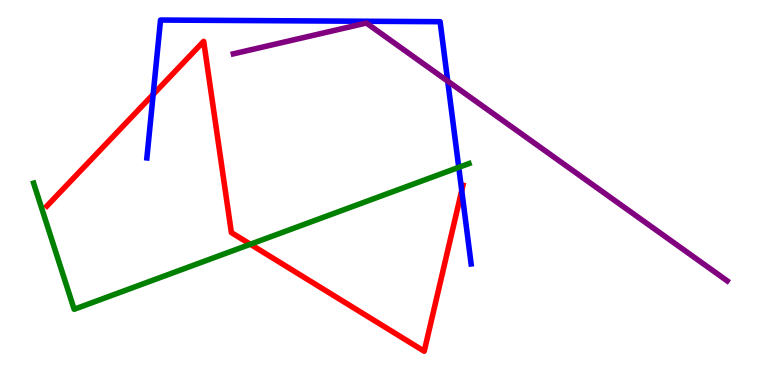[{'lines': ['blue', 'red'], 'intersections': [{'x': 1.98, 'y': 7.55}, {'x': 5.96, 'y': 5.05}]}, {'lines': ['green', 'red'], 'intersections': [{'x': 3.23, 'y': 3.66}]}, {'lines': ['purple', 'red'], 'intersections': []}, {'lines': ['blue', 'green'], 'intersections': [{'x': 5.92, 'y': 5.65}]}, {'lines': ['blue', 'purple'], 'intersections': [{'x': 5.78, 'y': 7.89}]}, {'lines': ['green', 'purple'], 'intersections': []}]